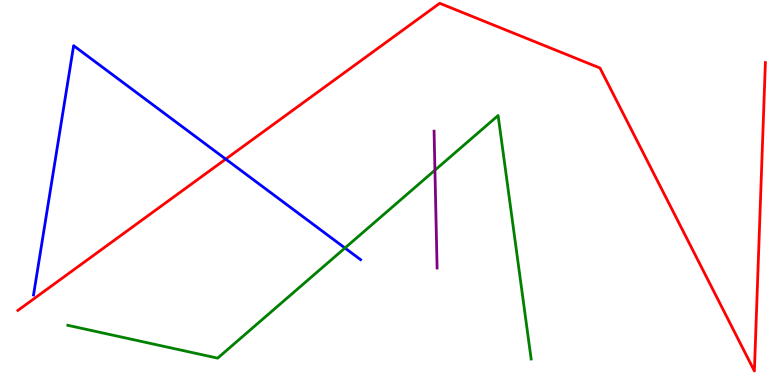[{'lines': ['blue', 'red'], 'intersections': [{'x': 2.91, 'y': 5.87}]}, {'lines': ['green', 'red'], 'intersections': []}, {'lines': ['purple', 'red'], 'intersections': []}, {'lines': ['blue', 'green'], 'intersections': [{'x': 4.45, 'y': 3.56}]}, {'lines': ['blue', 'purple'], 'intersections': []}, {'lines': ['green', 'purple'], 'intersections': [{'x': 5.61, 'y': 5.58}]}]